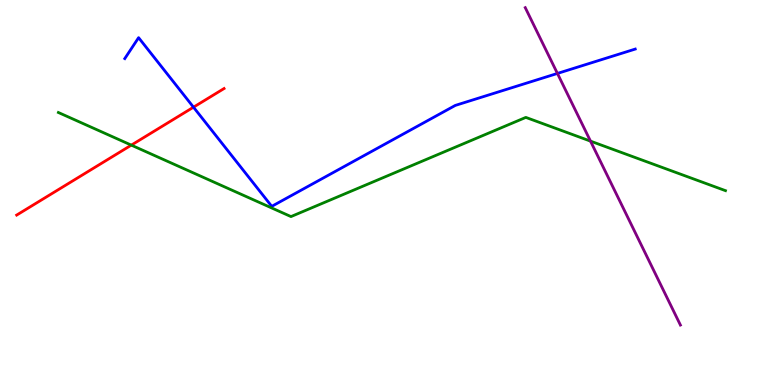[{'lines': ['blue', 'red'], 'intersections': [{'x': 2.5, 'y': 7.22}]}, {'lines': ['green', 'red'], 'intersections': [{'x': 1.69, 'y': 6.23}]}, {'lines': ['purple', 'red'], 'intersections': []}, {'lines': ['blue', 'green'], 'intersections': []}, {'lines': ['blue', 'purple'], 'intersections': [{'x': 7.19, 'y': 8.09}]}, {'lines': ['green', 'purple'], 'intersections': [{'x': 7.62, 'y': 6.33}]}]